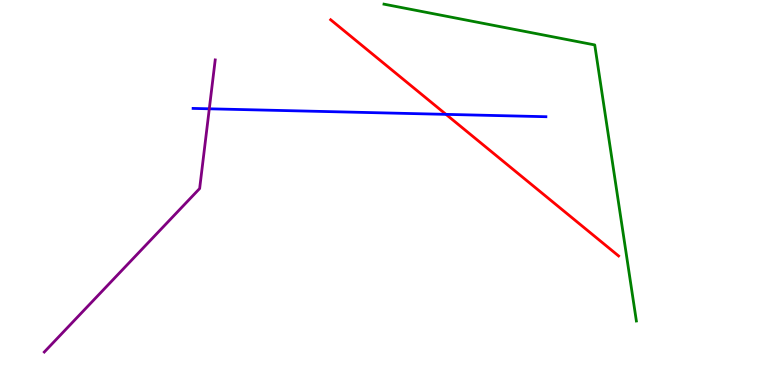[{'lines': ['blue', 'red'], 'intersections': [{'x': 5.75, 'y': 7.03}]}, {'lines': ['green', 'red'], 'intersections': []}, {'lines': ['purple', 'red'], 'intersections': []}, {'lines': ['blue', 'green'], 'intersections': []}, {'lines': ['blue', 'purple'], 'intersections': [{'x': 2.7, 'y': 7.17}]}, {'lines': ['green', 'purple'], 'intersections': []}]